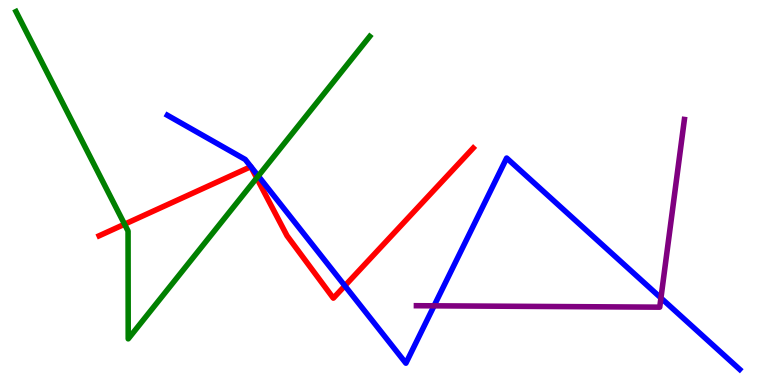[{'lines': ['blue', 'red'], 'intersections': [{'x': 4.45, 'y': 2.58}]}, {'lines': ['green', 'red'], 'intersections': [{'x': 1.61, 'y': 4.18}, {'x': 3.31, 'y': 5.38}]}, {'lines': ['purple', 'red'], 'intersections': []}, {'lines': ['blue', 'green'], 'intersections': [{'x': 3.33, 'y': 5.43}]}, {'lines': ['blue', 'purple'], 'intersections': [{'x': 5.6, 'y': 2.06}, {'x': 8.53, 'y': 2.26}]}, {'lines': ['green', 'purple'], 'intersections': []}]